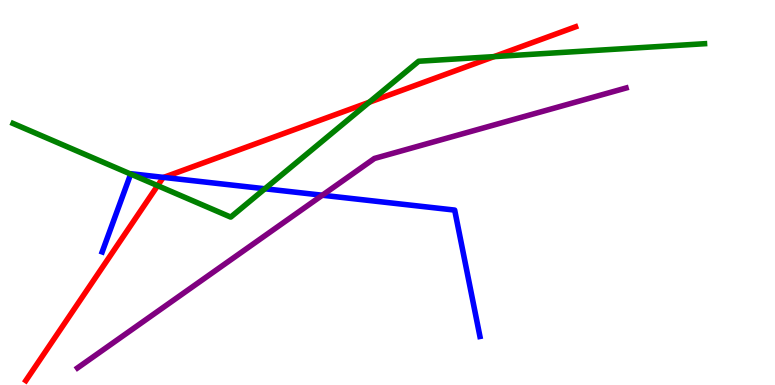[{'lines': ['blue', 'red'], 'intersections': [{'x': 2.11, 'y': 5.39}]}, {'lines': ['green', 'red'], 'intersections': [{'x': 2.03, 'y': 5.18}, {'x': 4.76, 'y': 7.34}, {'x': 6.37, 'y': 8.53}]}, {'lines': ['purple', 'red'], 'intersections': []}, {'lines': ['blue', 'green'], 'intersections': [{'x': 1.69, 'y': 5.48}, {'x': 3.42, 'y': 5.1}]}, {'lines': ['blue', 'purple'], 'intersections': [{'x': 4.16, 'y': 4.93}]}, {'lines': ['green', 'purple'], 'intersections': []}]